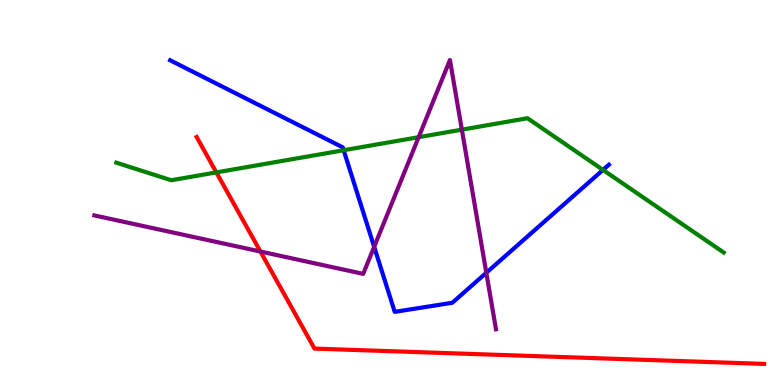[{'lines': ['blue', 'red'], 'intersections': []}, {'lines': ['green', 'red'], 'intersections': [{'x': 2.79, 'y': 5.52}]}, {'lines': ['purple', 'red'], 'intersections': [{'x': 3.36, 'y': 3.47}]}, {'lines': ['blue', 'green'], 'intersections': [{'x': 4.43, 'y': 6.1}, {'x': 7.78, 'y': 5.59}]}, {'lines': ['blue', 'purple'], 'intersections': [{'x': 4.83, 'y': 3.59}, {'x': 6.28, 'y': 2.91}]}, {'lines': ['green', 'purple'], 'intersections': [{'x': 5.4, 'y': 6.44}, {'x': 5.96, 'y': 6.63}]}]